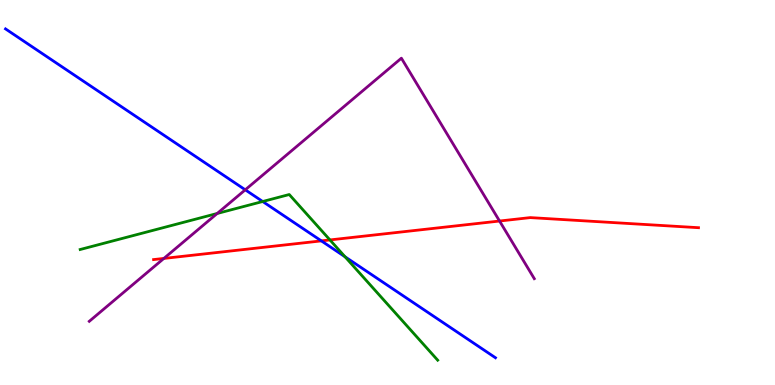[{'lines': ['blue', 'red'], 'intersections': [{'x': 4.15, 'y': 3.74}]}, {'lines': ['green', 'red'], 'intersections': [{'x': 4.26, 'y': 3.77}]}, {'lines': ['purple', 'red'], 'intersections': [{'x': 2.11, 'y': 3.29}, {'x': 6.45, 'y': 4.26}]}, {'lines': ['blue', 'green'], 'intersections': [{'x': 3.39, 'y': 4.77}, {'x': 4.45, 'y': 3.33}]}, {'lines': ['blue', 'purple'], 'intersections': [{'x': 3.16, 'y': 5.07}]}, {'lines': ['green', 'purple'], 'intersections': [{'x': 2.8, 'y': 4.46}]}]